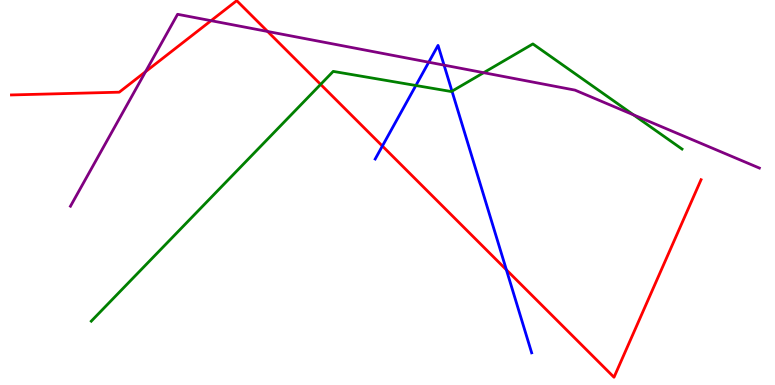[{'lines': ['blue', 'red'], 'intersections': [{'x': 4.93, 'y': 6.21}, {'x': 6.53, 'y': 2.99}]}, {'lines': ['green', 'red'], 'intersections': [{'x': 4.14, 'y': 7.81}]}, {'lines': ['purple', 'red'], 'intersections': [{'x': 1.88, 'y': 8.14}, {'x': 2.72, 'y': 9.46}, {'x': 3.45, 'y': 9.18}]}, {'lines': ['blue', 'green'], 'intersections': [{'x': 5.37, 'y': 7.78}, {'x': 5.83, 'y': 7.63}]}, {'lines': ['blue', 'purple'], 'intersections': [{'x': 5.53, 'y': 8.38}, {'x': 5.73, 'y': 8.31}]}, {'lines': ['green', 'purple'], 'intersections': [{'x': 6.24, 'y': 8.11}, {'x': 8.17, 'y': 7.02}]}]